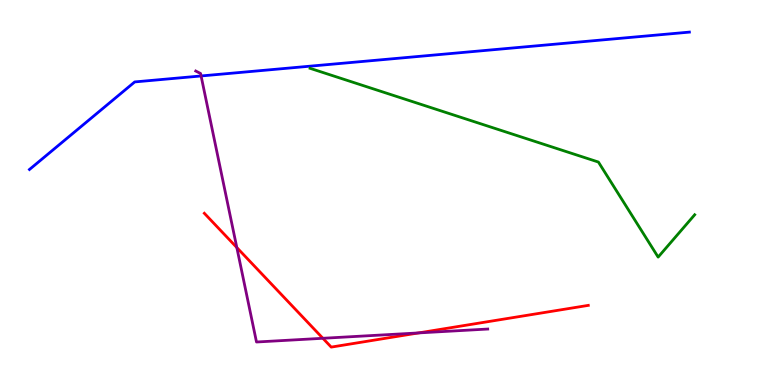[{'lines': ['blue', 'red'], 'intersections': []}, {'lines': ['green', 'red'], 'intersections': []}, {'lines': ['purple', 'red'], 'intersections': [{'x': 3.06, 'y': 3.57}, {'x': 4.17, 'y': 1.21}, {'x': 5.4, 'y': 1.35}]}, {'lines': ['blue', 'green'], 'intersections': []}, {'lines': ['blue', 'purple'], 'intersections': [{'x': 2.59, 'y': 8.03}]}, {'lines': ['green', 'purple'], 'intersections': []}]